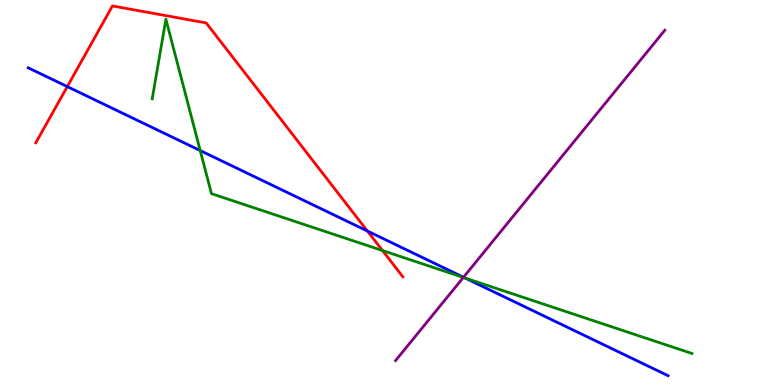[{'lines': ['blue', 'red'], 'intersections': [{'x': 0.868, 'y': 7.75}, {'x': 4.74, 'y': 4.0}]}, {'lines': ['green', 'red'], 'intersections': [{'x': 4.94, 'y': 3.49}]}, {'lines': ['purple', 'red'], 'intersections': []}, {'lines': ['blue', 'green'], 'intersections': [{'x': 2.58, 'y': 6.09}, {'x': 6.0, 'y': 2.78}]}, {'lines': ['blue', 'purple'], 'intersections': [{'x': 5.98, 'y': 2.8}]}, {'lines': ['green', 'purple'], 'intersections': [{'x': 5.98, 'y': 2.79}]}]